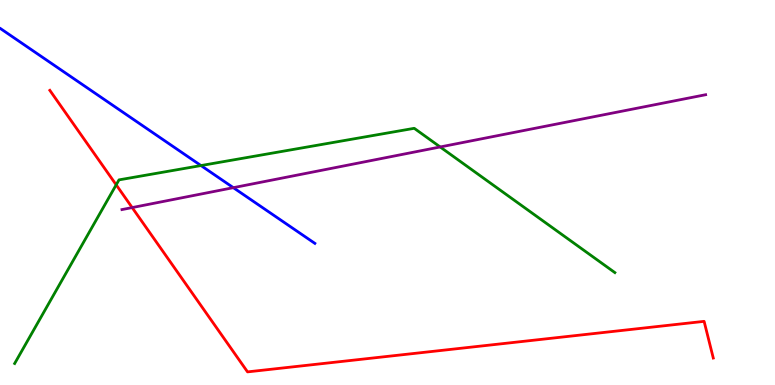[{'lines': ['blue', 'red'], 'intersections': []}, {'lines': ['green', 'red'], 'intersections': [{'x': 1.5, 'y': 5.2}]}, {'lines': ['purple', 'red'], 'intersections': [{'x': 1.71, 'y': 4.61}]}, {'lines': ['blue', 'green'], 'intersections': [{'x': 2.59, 'y': 5.7}]}, {'lines': ['blue', 'purple'], 'intersections': [{'x': 3.01, 'y': 5.13}]}, {'lines': ['green', 'purple'], 'intersections': [{'x': 5.68, 'y': 6.18}]}]